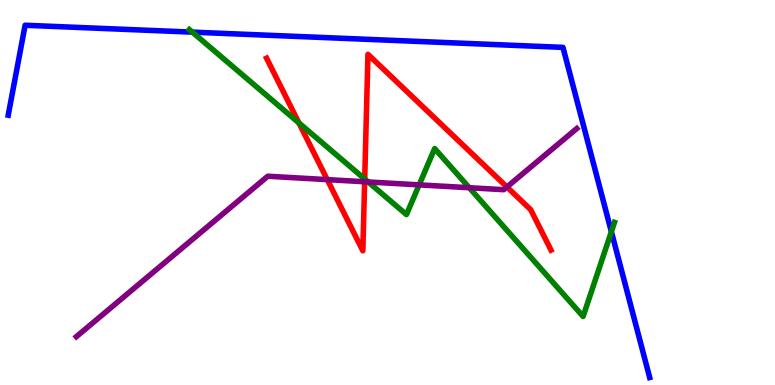[{'lines': ['blue', 'red'], 'intersections': []}, {'lines': ['green', 'red'], 'intersections': [{'x': 3.86, 'y': 6.81}, {'x': 4.71, 'y': 5.35}]}, {'lines': ['purple', 'red'], 'intersections': [{'x': 4.22, 'y': 5.33}, {'x': 4.71, 'y': 5.28}, {'x': 6.54, 'y': 5.14}]}, {'lines': ['blue', 'green'], 'intersections': [{'x': 2.48, 'y': 9.17}, {'x': 7.89, 'y': 3.98}]}, {'lines': ['blue', 'purple'], 'intersections': []}, {'lines': ['green', 'purple'], 'intersections': [{'x': 4.75, 'y': 5.27}, {'x': 5.41, 'y': 5.2}, {'x': 6.06, 'y': 5.12}]}]